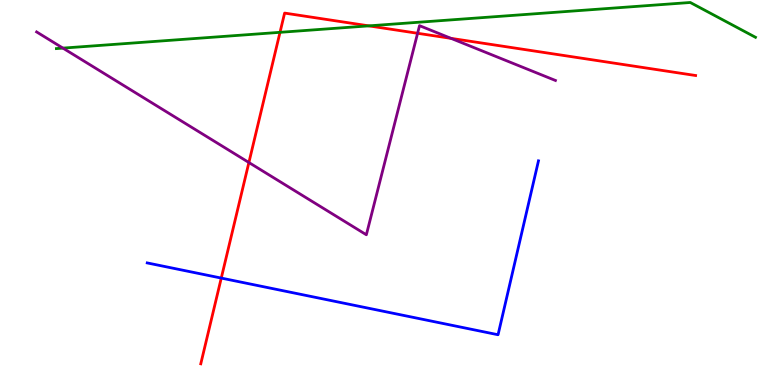[{'lines': ['blue', 'red'], 'intersections': [{'x': 2.86, 'y': 2.78}]}, {'lines': ['green', 'red'], 'intersections': [{'x': 3.61, 'y': 9.16}, {'x': 4.76, 'y': 9.33}]}, {'lines': ['purple', 'red'], 'intersections': [{'x': 3.21, 'y': 5.78}, {'x': 5.39, 'y': 9.14}, {'x': 5.82, 'y': 9.0}]}, {'lines': ['blue', 'green'], 'intersections': []}, {'lines': ['blue', 'purple'], 'intersections': []}, {'lines': ['green', 'purple'], 'intersections': [{'x': 0.812, 'y': 8.75}]}]